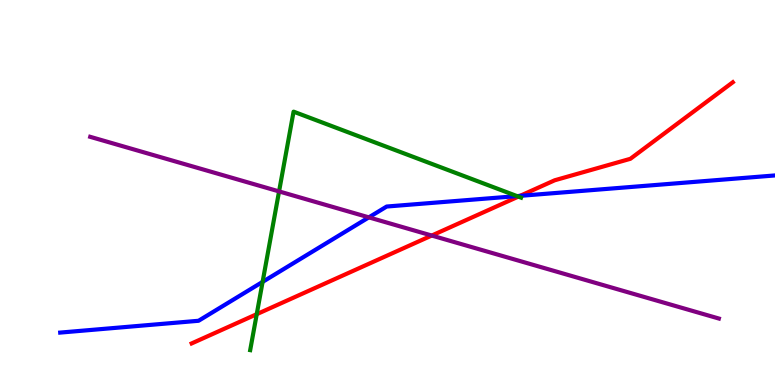[{'lines': ['blue', 'red'], 'intersections': [{'x': 6.71, 'y': 4.91}]}, {'lines': ['green', 'red'], 'intersections': [{'x': 3.31, 'y': 1.84}, {'x': 6.69, 'y': 4.89}]}, {'lines': ['purple', 'red'], 'intersections': [{'x': 5.57, 'y': 3.88}]}, {'lines': ['blue', 'green'], 'intersections': [{'x': 3.39, 'y': 2.68}, {'x': 6.67, 'y': 4.91}]}, {'lines': ['blue', 'purple'], 'intersections': [{'x': 4.76, 'y': 4.35}]}, {'lines': ['green', 'purple'], 'intersections': [{'x': 3.6, 'y': 5.03}]}]